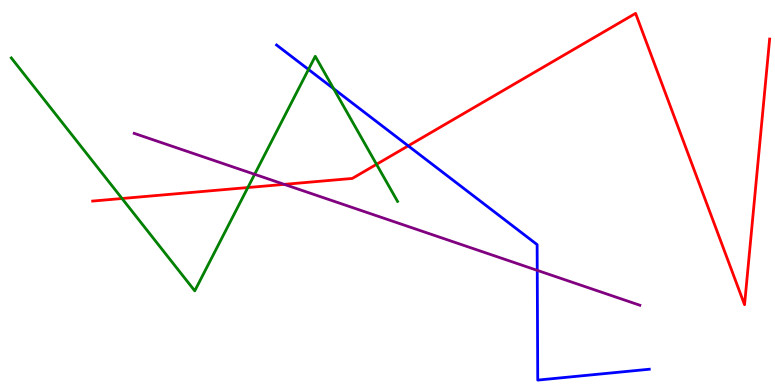[{'lines': ['blue', 'red'], 'intersections': [{'x': 5.27, 'y': 6.21}]}, {'lines': ['green', 'red'], 'intersections': [{'x': 1.57, 'y': 4.84}, {'x': 3.2, 'y': 5.13}, {'x': 4.86, 'y': 5.73}]}, {'lines': ['purple', 'red'], 'intersections': [{'x': 3.67, 'y': 5.21}]}, {'lines': ['blue', 'green'], 'intersections': [{'x': 3.98, 'y': 8.2}, {'x': 4.31, 'y': 7.7}]}, {'lines': ['blue', 'purple'], 'intersections': [{'x': 6.93, 'y': 2.98}]}, {'lines': ['green', 'purple'], 'intersections': [{'x': 3.29, 'y': 5.47}]}]